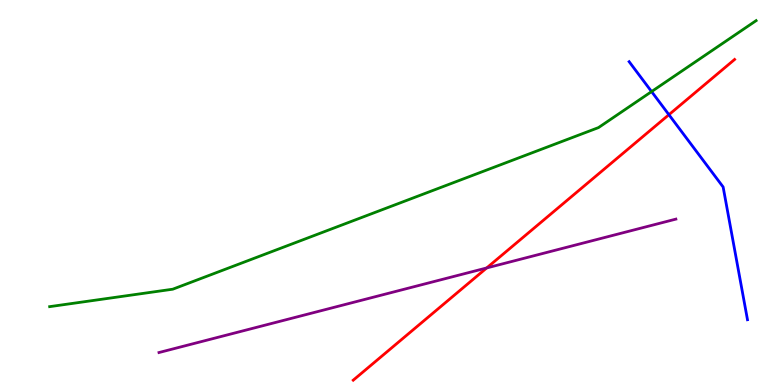[{'lines': ['blue', 'red'], 'intersections': [{'x': 8.63, 'y': 7.02}]}, {'lines': ['green', 'red'], 'intersections': []}, {'lines': ['purple', 'red'], 'intersections': [{'x': 6.28, 'y': 3.04}]}, {'lines': ['blue', 'green'], 'intersections': [{'x': 8.41, 'y': 7.62}]}, {'lines': ['blue', 'purple'], 'intersections': []}, {'lines': ['green', 'purple'], 'intersections': []}]